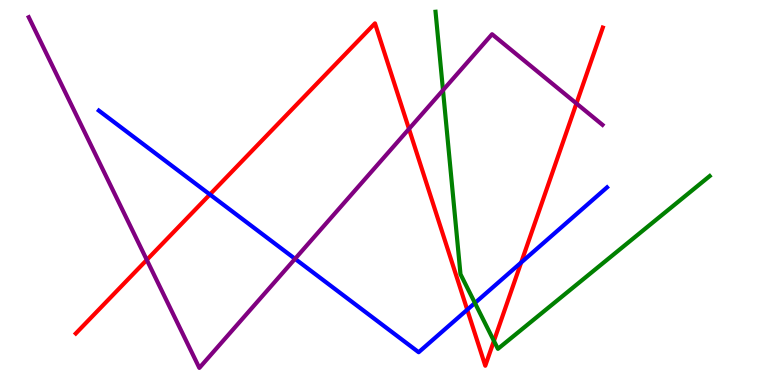[{'lines': ['blue', 'red'], 'intersections': [{'x': 2.71, 'y': 4.95}, {'x': 6.03, 'y': 1.96}, {'x': 6.72, 'y': 3.18}]}, {'lines': ['green', 'red'], 'intersections': [{'x': 6.37, 'y': 1.15}]}, {'lines': ['purple', 'red'], 'intersections': [{'x': 1.89, 'y': 3.25}, {'x': 5.28, 'y': 6.65}, {'x': 7.44, 'y': 7.31}]}, {'lines': ['blue', 'green'], 'intersections': [{'x': 6.13, 'y': 2.13}]}, {'lines': ['blue', 'purple'], 'intersections': [{'x': 3.81, 'y': 3.28}]}, {'lines': ['green', 'purple'], 'intersections': [{'x': 5.72, 'y': 7.66}]}]